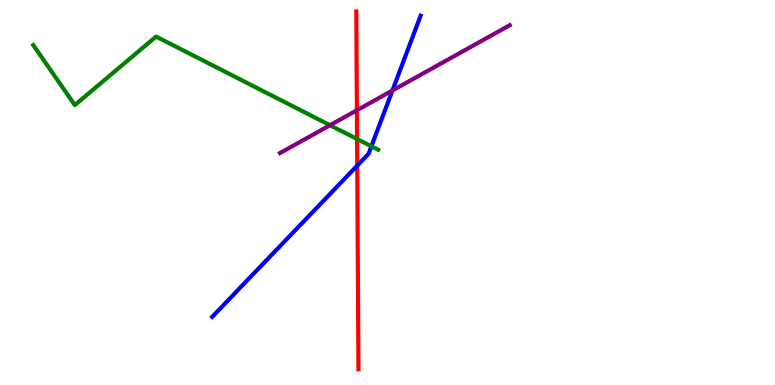[{'lines': ['blue', 'red'], 'intersections': [{'x': 4.61, 'y': 5.7}]}, {'lines': ['green', 'red'], 'intersections': [{'x': 4.61, 'y': 6.39}]}, {'lines': ['purple', 'red'], 'intersections': [{'x': 4.61, 'y': 7.14}]}, {'lines': ['blue', 'green'], 'intersections': [{'x': 4.79, 'y': 6.2}]}, {'lines': ['blue', 'purple'], 'intersections': [{'x': 5.06, 'y': 7.65}]}, {'lines': ['green', 'purple'], 'intersections': [{'x': 4.26, 'y': 6.75}]}]